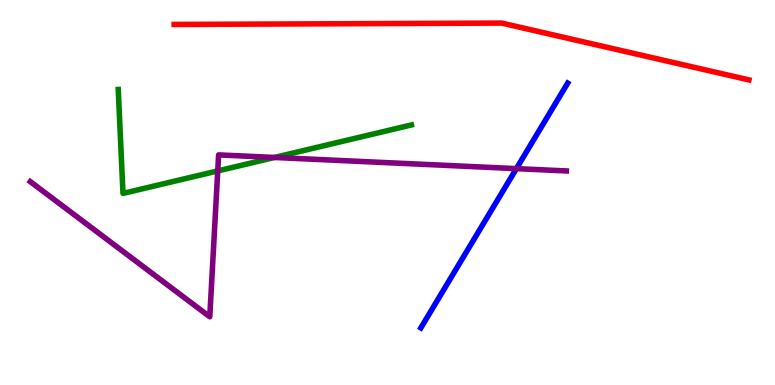[{'lines': ['blue', 'red'], 'intersections': []}, {'lines': ['green', 'red'], 'intersections': []}, {'lines': ['purple', 'red'], 'intersections': []}, {'lines': ['blue', 'green'], 'intersections': []}, {'lines': ['blue', 'purple'], 'intersections': [{'x': 6.66, 'y': 5.62}]}, {'lines': ['green', 'purple'], 'intersections': [{'x': 2.81, 'y': 5.56}, {'x': 3.54, 'y': 5.91}]}]